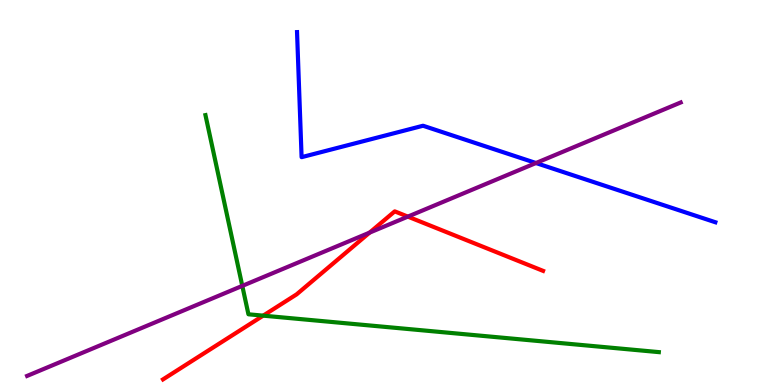[{'lines': ['blue', 'red'], 'intersections': []}, {'lines': ['green', 'red'], 'intersections': [{'x': 3.4, 'y': 1.8}]}, {'lines': ['purple', 'red'], 'intersections': [{'x': 4.77, 'y': 3.96}, {'x': 5.26, 'y': 4.37}]}, {'lines': ['blue', 'green'], 'intersections': []}, {'lines': ['blue', 'purple'], 'intersections': [{'x': 6.92, 'y': 5.77}]}, {'lines': ['green', 'purple'], 'intersections': [{'x': 3.13, 'y': 2.57}]}]